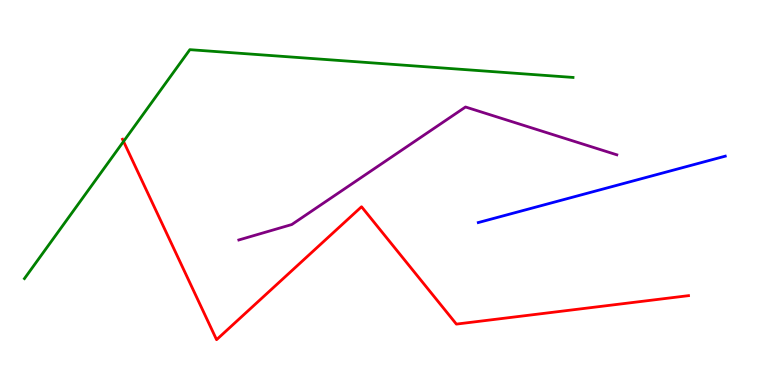[{'lines': ['blue', 'red'], 'intersections': []}, {'lines': ['green', 'red'], 'intersections': [{'x': 1.59, 'y': 6.33}]}, {'lines': ['purple', 'red'], 'intersections': []}, {'lines': ['blue', 'green'], 'intersections': []}, {'lines': ['blue', 'purple'], 'intersections': []}, {'lines': ['green', 'purple'], 'intersections': []}]